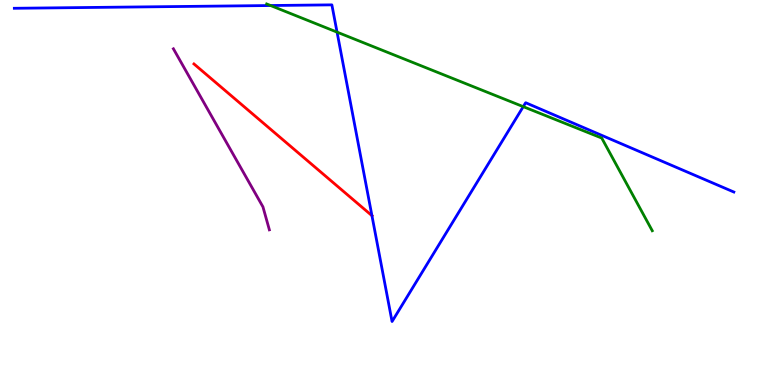[{'lines': ['blue', 'red'], 'intersections': [{'x': 4.8, 'y': 4.4}]}, {'lines': ['green', 'red'], 'intersections': []}, {'lines': ['purple', 'red'], 'intersections': []}, {'lines': ['blue', 'green'], 'intersections': [{'x': 3.49, 'y': 9.86}, {'x': 4.35, 'y': 9.17}, {'x': 6.75, 'y': 7.23}]}, {'lines': ['blue', 'purple'], 'intersections': []}, {'lines': ['green', 'purple'], 'intersections': []}]